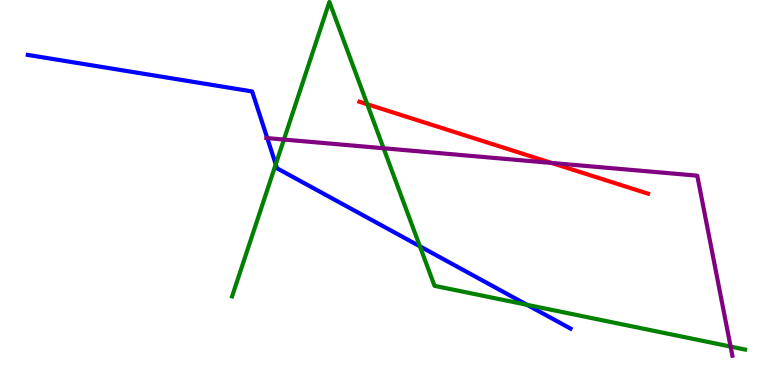[{'lines': ['blue', 'red'], 'intersections': []}, {'lines': ['green', 'red'], 'intersections': [{'x': 4.74, 'y': 7.29}]}, {'lines': ['purple', 'red'], 'intersections': [{'x': 7.12, 'y': 5.77}]}, {'lines': ['blue', 'green'], 'intersections': [{'x': 3.56, 'y': 5.73}, {'x': 5.42, 'y': 3.6}, {'x': 6.8, 'y': 2.08}]}, {'lines': ['blue', 'purple'], 'intersections': [{'x': 3.45, 'y': 6.41}]}, {'lines': ['green', 'purple'], 'intersections': [{'x': 3.66, 'y': 6.38}, {'x': 4.95, 'y': 6.15}, {'x': 9.43, 'y': 0.998}]}]